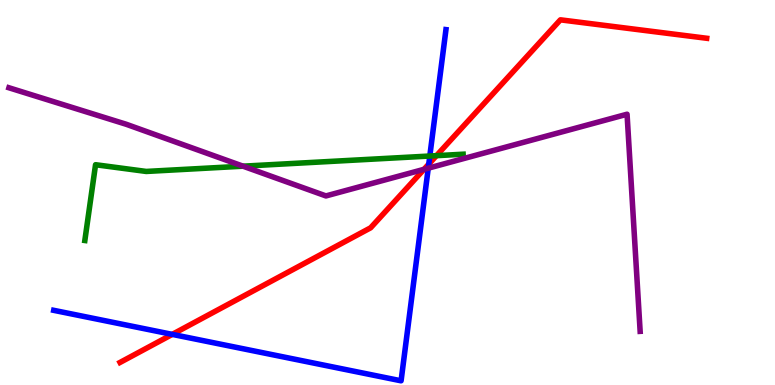[{'lines': ['blue', 'red'], 'intersections': [{'x': 2.22, 'y': 1.31}, {'x': 5.53, 'y': 5.74}]}, {'lines': ['green', 'red'], 'intersections': [{'x': 5.63, 'y': 5.96}]}, {'lines': ['purple', 'red'], 'intersections': [{'x': 5.47, 'y': 5.6}]}, {'lines': ['blue', 'green'], 'intersections': [{'x': 5.55, 'y': 5.95}]}, {'lines': ['blue', 'purple'], 'intersections': [{'x': 5.53, 'y': 5.63}]}, {'lines': ['green', 'purple'], 'intersections': [{'x': 3.14, 'y': 5.68}]}]